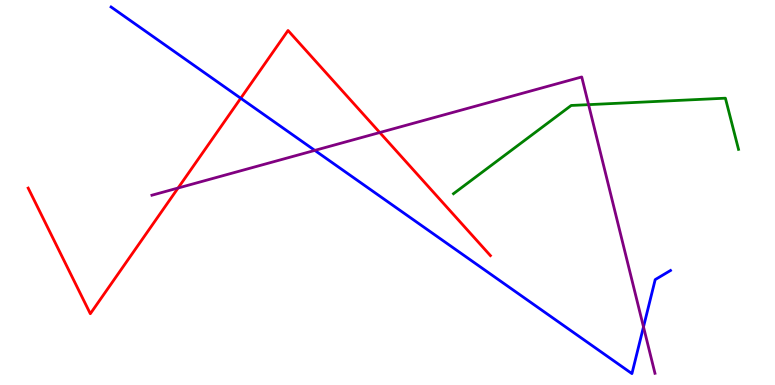[{'lines': ['blue', 'red'], 'intersections': [{'x': 3.11, 'y': 7.45}]}, {'lines': ['green', 'red'], 'intersections': []}, {'lines': ['purple', 'red'], 'intersections': [{'x': 2.3, 'y': 5.12}, {'x': 4.9, 'y': 6.56}]}, {'lines': ['blue', 'green'], 'intersections': []}, {'lines': ['blue', 'purple'], 'intersections': [{'x': 4.06, 'y': 6.09}, {'x': 8.3, 'y': 1.51}]}, {'lines': ['green', 'purple'], 'intersections': [{'x': 7.59, 'y': 7.28}]}]